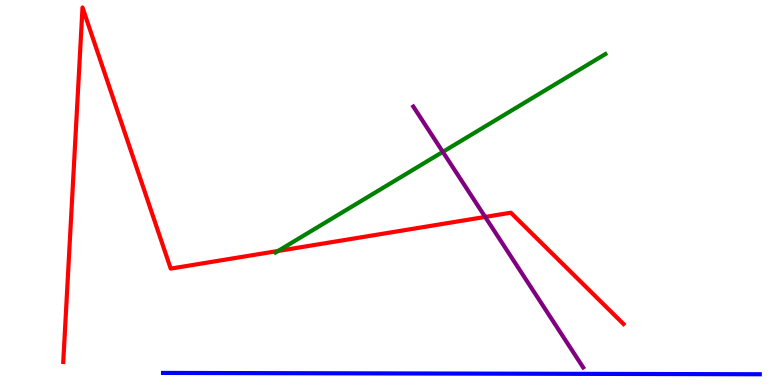[{'lines': ['blue', 'red'], 'intersections': []}, {'lines': ['green', 'red'], 'intersections': [{'x': 3.59, 'y': 3.48}]}, {'lines': ['purple', 'red'], 'intersections': [{'x': 6.26, 'y': 4.37}]}, {'lines': ['blue', 'green'], 'intersections': []}, {'lines': ['blue', 'purple'], 'intersections': []}, {'lines': ['green', 'purple'], 'intersections': [{'x': 5.71, 'y': 6.06}]}]